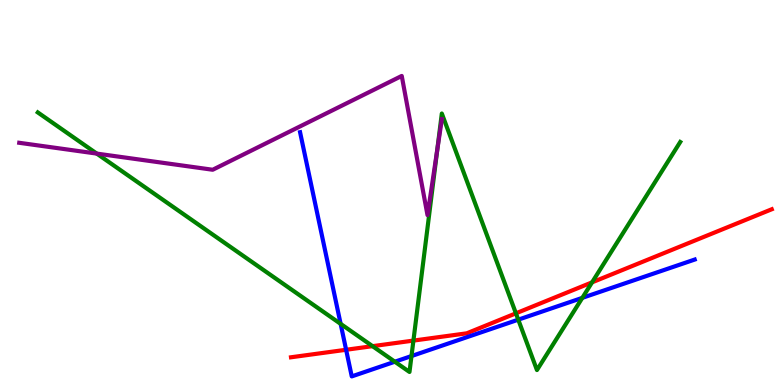[{'lines': ['blue', 'red'], 'intersections': [{'x': 4.47, 'y': 0.915}]}, {'lines': ['green', 'red'], 'intersections': [{'x': 4.81, 'y': 1.01}, {'x': 5.33, 'y': 1.15}, {'x': 6.66, 'y': 1.86}, {'x': 7.64, 'y': 2.67}]}, {'lines': ['purple', 'red'], 'intersections': []}, {'lines': ['blue', 'green'], 'intersections': [{'x': 4.4, 'y': 1.59}, {'x': 5.09, 'y': 0.605}, {'x': 5.31, 'y': 0.752}, {'x': 6.69, 'y': 1.7}, {'x': 7.51, 'y': 2.26}]}, {'lines': ['blue', 'purple'], 'intersections': []}, {'lines': ['green', 'purple'], 'intersections': [{'x': 1.25, 'y': 6.01}, {'x': 5.64, 'y': 6.11}]}]